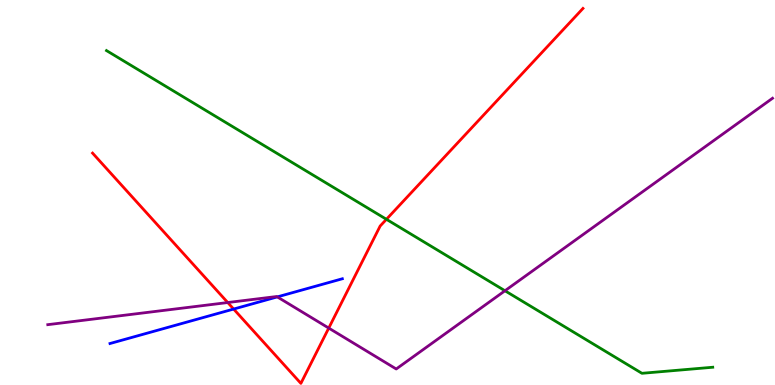[{'lines': ['blue', 'red'], 'intersections': [{'x': 3.01, 'y': 1.97}]}, {'lines': ['green', 'red'], 'intersections': [{'x': 4.99, 'y': 4.3}]}, {'lines': ['purple', 'red'], 'intersections': [{'x': 2.94, 'y': 2.14}, {'x': 4.24, 'y': 1.48}]}, {'lines': ['blue', 'green'], 'intersections': []}, {'lines': ['blue', 'purple'], 'intersections': [{'x': 3.58, 'y': 2.29}]}, {'lines': ['green', 'purple'], 'intersections': [{'x': 6.52, 'y': 2.45}]}]